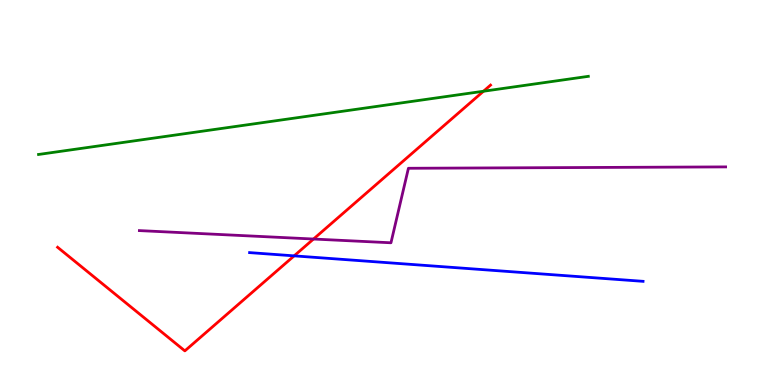[{'lines': ['blue', 'red'], 'intersections': [{'x': 3.8, 'y': 3.35}]}, {'lines': ['green', 'red'], 'intersections': [{'x': 6.24, 'y': 7.63}]}, {'lines': ['purple', 'red'], 'intersections': [{'x': 4.05, 'y': 3.79}]}, {'lines': ['blue', 'green'], 'intersections': []}, {'lines': ['blue', 'purple'], 'intersections': []}, {'lines': ['green', 'purple'], 'intersections': []}]